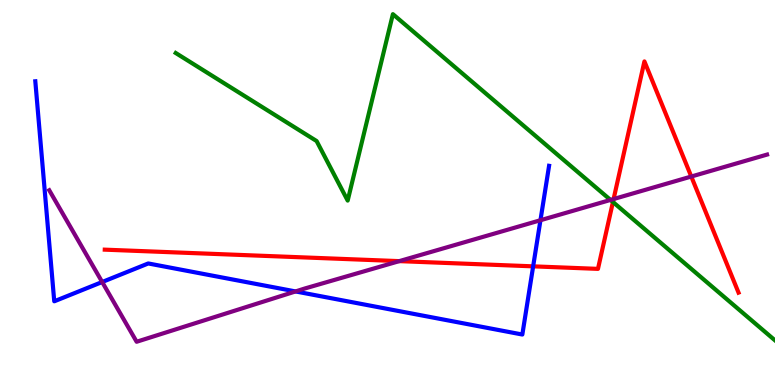[{'lines': ['blue', 'red'], 'intersections': [{'x': 6.88, 'y': 3.08}]}, {'lines': ['green', 'red'], 'intersections': [{'x': 7.91, 'y': 4.75}]}, {'lines': ['purple', 'red'], 'intersections': [{'x': 5.15, 'y': 3.22}, {'x': 7.92, 'y': 4.83}, {'x': 8.92, 'y': 5.41}]}, {'lines': ['blue', 'green'], 'intersections': []}, {'lines': ['blue', 'purple'], 'intersections': [{'x': 1.32, 'y': 2.68}, {'x': 3.81, 'y': 2.43}, {'x': 6.97, 'y': 4.28}]}, {'lines': ['green', 'purple'], 'intersections': [{'x': 7.88, 'y': 4.81}]}]